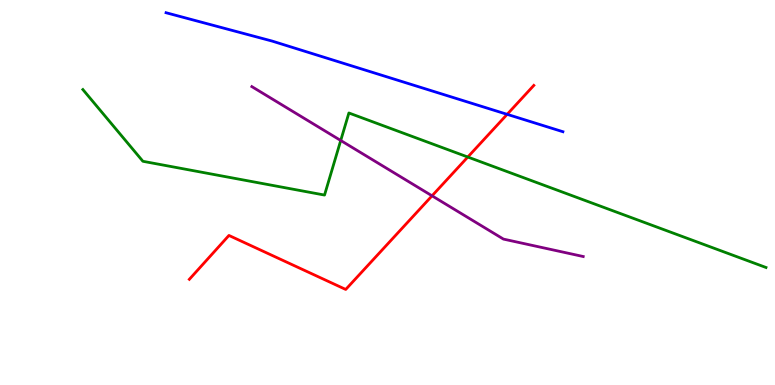[{'lines': ['blue', 'red'], 'intersections': [{'x': 6.54, 'y': 7.03}]}, {'lines': ['green', 'red'], 'intersections': [{'x': 6.04, 'y': 5.92}]}, {'lines': ['purple', 'red'], 'intersections': [{'x': 5.57, 'y': 4.91}]}, {'lines': ['blue', 'green'], 'intersections': []}, {'lines': ['blue', 'purple'], 'intersections': []}, {'lines': ['green', 'purple'], 'intersections': [{'x': 4.4, 'y': 6.35}]}]